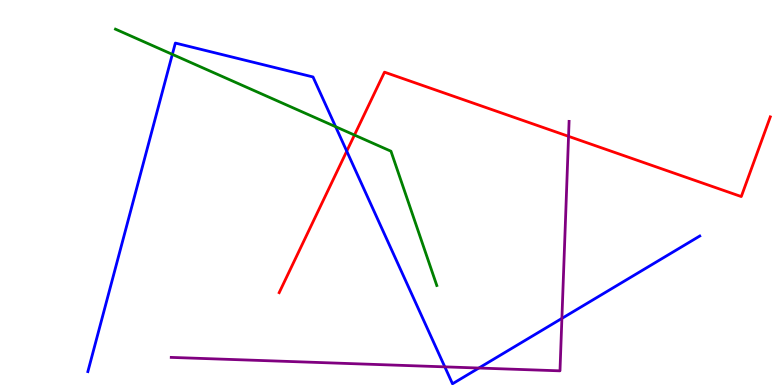[{'lines': ['blue', 'red'], 'intersections': [{'x': 4.47, 'y': 6.07}]}, {'lines': ['green', 'red'], 'intersections': [{'x': 4.57, 'y': 6.49}]}, {'lines': ['purple', 'red'], 'intersections': [{'x': 7.34, 'y': 6.46}]}, {'lines': ['blue', 'green'], 'intersections': [{'x': 2.22, 'y': 8.59}, {'x': 4.33, 'y': 6.71}]}, {'lines': ['blue', 'purple'], 'intersections': [{'x': 5.74, 'y': 0.471}, {'x': 6.18, 'y': 0.441}, {'x': 7.25, 'y': 1.73}]}, {'lines': ['green', 'purple'], 'intersections': []}]